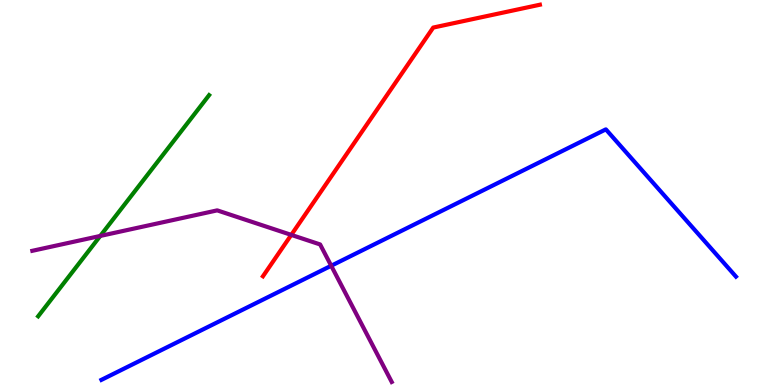[{'lines': ['blue', 'red'], 'intersections': []}, {'lines': ['green', 'red'], 'intersections': []}, {'lines': ['purple', 'red'], 'intersections': [{'x': 3.76, 'y': 3.9}]}, {'lines': ['blue', 'green'], 'intersections': []}, {'lines': ['blue', 'purple'], 'intersections': [{'x': 4.27, 'y': 3.1}]}, {'lines': ['green', 'purple'], 'intersections': [{'x': 1.29, 'y': 3.87}]}]